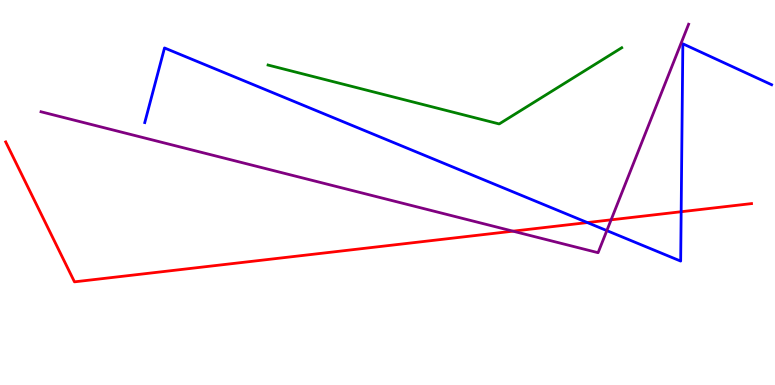[{'lines': ['blue', 'red'], 'intersections': [{'x': 7.58, 'y': 4.22}, {'x': 8.79, 'y': 4.5}]}, {'lines': ['green', 'red'], 'intersections': []}, {'lines': ['purple', 'red'], 'intersections': [{'x': 6.62, 'y': 4.0}, {'x': 7.89, 'y': 4.29}]}, {'lines': ['blue', 'green'], 'intersections': []}, {'lines': ['blue', 'purple'], 'intersections': [{'x': 7.83, 'y': 4.01}]}, {'lines': ['green', 'purple'], 'intersections': []}]